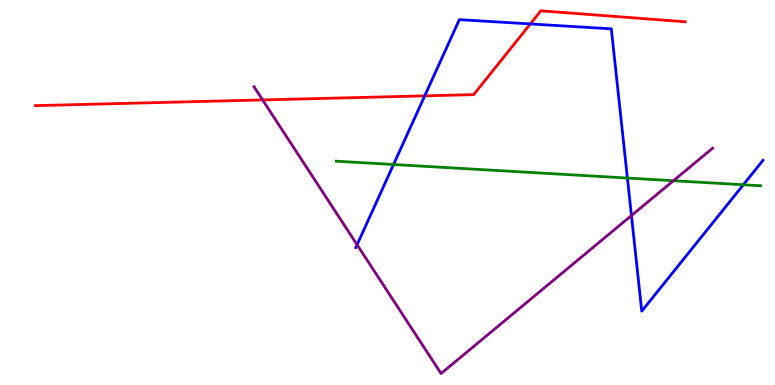[{'lines': ['blue', 'red'], 'intersections': [{'x': 5.48, 'y': 7.51}, {'x': 6.84, 'y': 9.38}]}, {'lines': ['green', 'red'], 'intersections': []}, {'lines': ['purple', 'red'], 'intersections': [{'x': 3.39, 'y': 7.4}]}, {'lines': ['blue', 'green'], 'intersections': [{'x': 5.08, 'y': 5.73}, {'x': 8.1, 'y': 5.38}, {'x': 9.59, 'y': 5.2}]}, {'lines': ['blue', 'purple'], 'intersections': [{'x': 4.61, 'y': 3.64}, {'x': 8.15, 'y': 4.4}]}, {'lines': ['green', 'purple'], 'intersections': [{'x': 8.69, 'y': 5.31}]}]